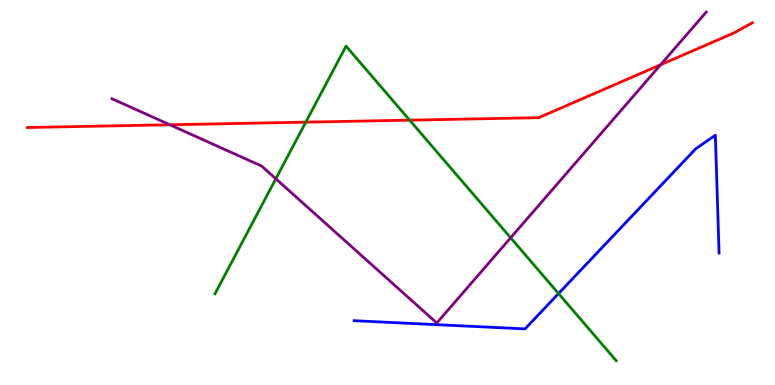[{'lines': ['blue', 'red'], 'intersections': []}, {'lines': ['green', 'red'], 'intersections': [{'x': 3.95, 'y': 6.83}, {'x': 5.29, 'y': 6.88}]}, {'lines': ['purple', 'red'], 'intersections': [{'x': 2.19, 'y': 6.76}, {'x': 8.52, 'y': 8.32}]}, {'lines': ['blue', 'green'], 'intersections': [{'x': 7.21, 'y': 2.38}]}, {'lines': ['blue', 'purple'], 'intersections': []}, {'lines': ['green', 'purple'], 'intersections': [{'x': 3.56, 'y': 5.36}, {'x': 6.59, 'y': 3.82}]}]